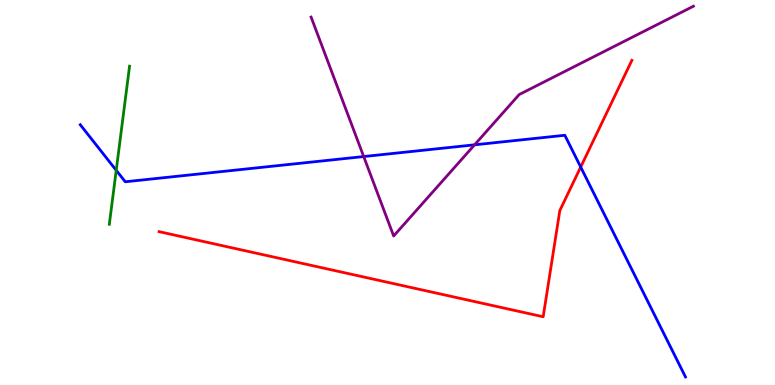[{'lines': ['blue', 'red'], 'intersections': [{'x': 7.49, 'y': 5.66}]}, {'lines': ['green', 'red'], 'intersections': []}, {'lines': ['purple', 'red'], 'intersections': []}, {'lines': ['blue', 'green'], 'intersections': [{'x': 1.5, 'y': 5.58}]}, {'lines': ['blue', 'purple'], 'intersections': [{'x': 4.69, 'y': 5.93}, {'x': 6.12, 'y': 6.24}]}, {'lines': ['green', 'purple'], 'intersections': []}]